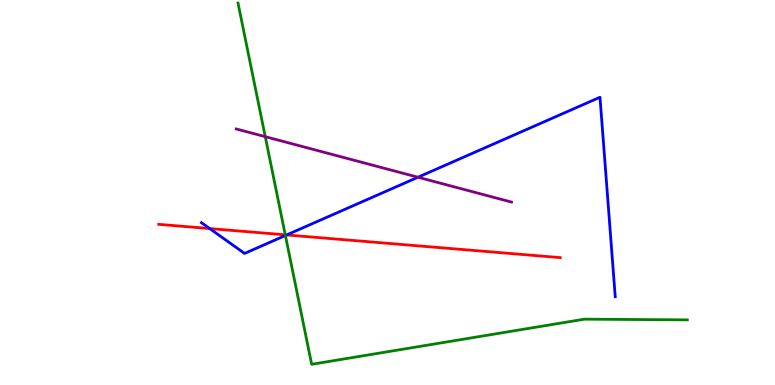[{'lines': ['blue', 'red'], 'intersections': [{'x': 2.71, 'y': 4.06}, {'x': 3.7, 'y': 3.9}]}, {'lines': ['green', 'red'], 'intersections': [{'x': 3.68, 'y': 3.9}]}, {'lines': ['purple', 'red'], 'intersections': []}, {'lines': ['blue', 'green'], 'intersections': [{'x': 3.68, 'y': 3.88}]}, {'lines': ['blue', 'purple'], 'intersections': [{'x': 5.39, 'y': 5.4}]}, {'lines': ['green', 'purple'], 'intersections': [{'x': 3.42, 'y': 6.45}]}]